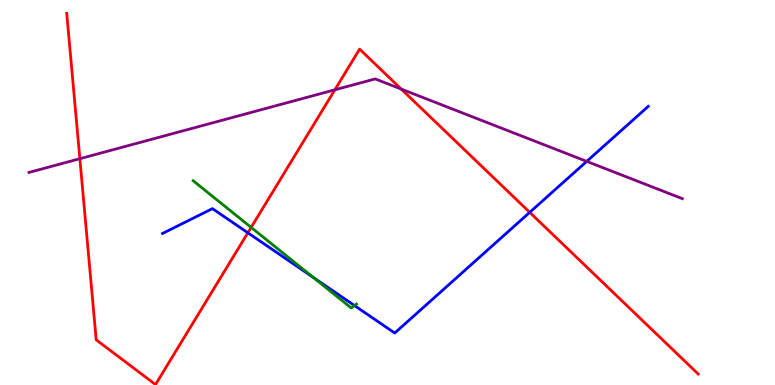[{'lines': ['blue', 'red'], 'intersections': [{'x': 3.2, 'y': 3.95}, {'x': 6.84, 'y': 4.48}]}, {'lines': ['green', 'red'], 'intersections': [{'x': 3.24, 'y': 4.09}]}, {'lines': ['purple', 'red'], 'intersections': [{'x': 1.03, 'y': 5.88}, {'x': 4.32, 'y': 7.67}, {'x': 5.18, 'y': 7.69}]}, {'lines': ['blue', 'green'], 'intersections': [{'x': 4.04, 'y': 2.79}, {'x': 4.57, 'y': 2.06}]}, {'lines': ['blue', 'purple'], 'intersections': [{'x': 7.57, 'y': 5.81}]}, {'lines': ['green', 'purple'], 'intersections': []}]